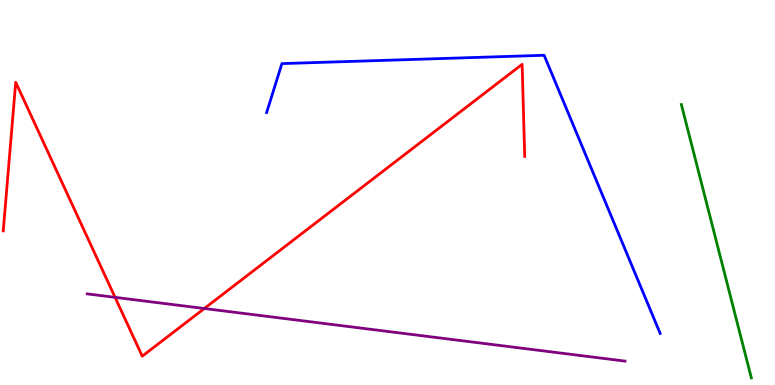[{'lines': ['blue', 'red'], 'intersections': []}, {'lines': ['green', 'red'], 'intersections': []}, {'lines': ['purple', 'red'], 'intersections': [{'x': 1.48, 'y': 2.28}, {'x': 2.64, 'y': 1.99}]}, {'lines': ['blue', 'green'], 'intersections': []}, {'lines': ['blue', 'purple'], 'intersections': []}, {'lines': ['green', 'purple'], 'intersections': []}]